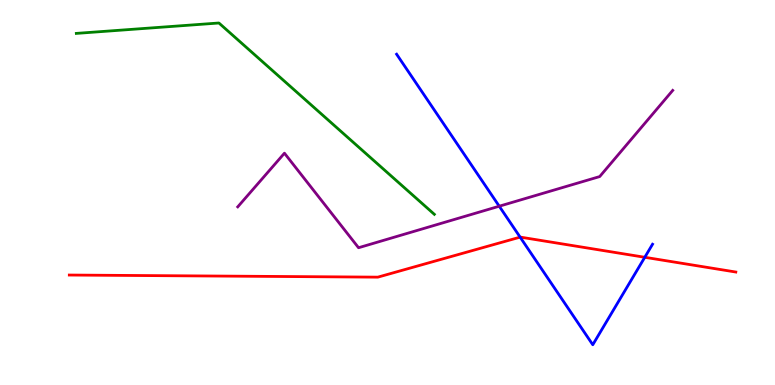[{'lines': ['blue', 'red'], 'intersections': [{'x': 6.71, 'y': 3.84}, {'x': 8.32, 'y': 3.32}]}, {'lines': ['green', 'red'], 'intersections': []}, {'lines': ['purple', 'red'], 'intersections': []}, {'lines': ['blue', 'green'], 'intersections': []}, {'lines': ['blue', 'purple'], 'intersections': [{'x': 6.44, 'y': 4.64}]}, {'lines': ['green', 'purple'], 'intersections': []}]